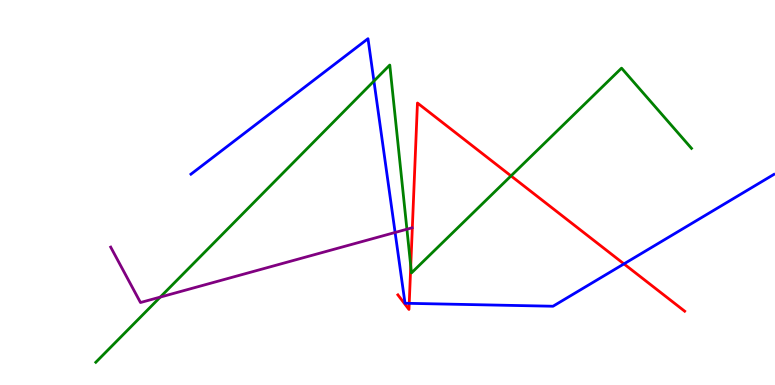[{'lines': ['blue', 'red'], 'intersections': [{'x': 5.28, 'y': 2.12}, {'x': 8.05, 'y': 3.15}]}, {'lines': ['green', 'red'], 'intersections': [{'x': 5.3, 'y': 3.09}, {'x': 6.59, 'y': 5.43}]}, {'lines': ['purple', 'red'], 'intersections': []}, {'lines': ['blue', 'green'], 'intersections': [{'x': 4.82, 'y': 7.89}]}, {'lines': ['blue', 'purple'], 'intersections': [{'x': 5.1, 'y': 3.96}]}, {'lines': ['green', 'purple'], 'intersections': [{'x': 2.07, 'y': 2.28}, {'x': 5.25, 'y': 4.05}]}]